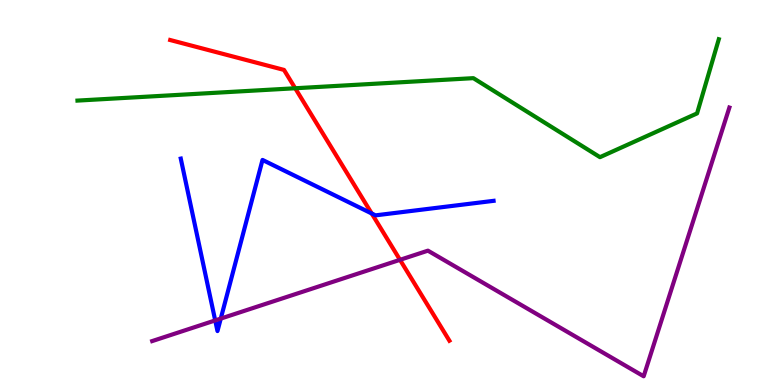[{'lines': ['blue', 'red'], 'intersections': [{'x': 4.8, 'y': 4.46}]}, {'lines': ['green', 'red'], 'intersections': [{'x': 3.81, 'y': 7.71}]}, {'lines': ['purple', 'red'], 'intersections': [{'x': 5.16, 'y': 3.25}]}, {'lines': ['blue', 'green'], 'intersections': []}, {'lines': ['blue', 'purple'], 'intersections': [{'x': 2.78, 'y': 1.68}, {'x': 2.85, 'y': 1.72}]}, {'lines': ['green', 'purple'], 'intersections': []}]